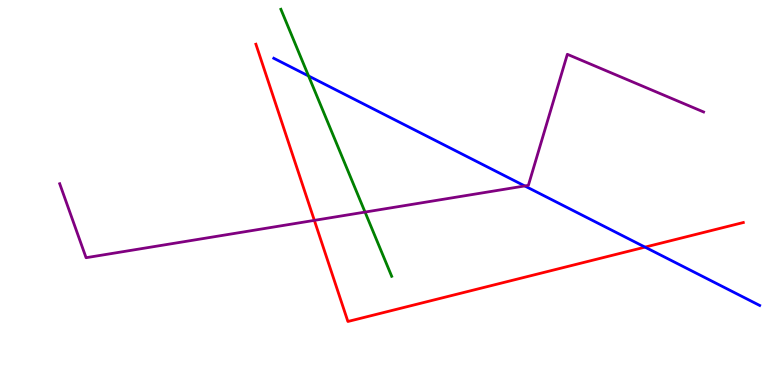[{'lines': ['blue', 'red'], 'intersections': [{'x': 8.32, 'y': 3.58}]}, {'lines': ['green', 'red'], 'intersections': []}, {'lines': ['purple', 'red'], 'intersections': [{'x': 4.06, 'y': 4.28}]}, {'lines': ['blue', 'green'], 'intersections': [{'x': 3.98, 'y': 8.03}]}, {'lines': ['blue', 'purple'], 'intersections': [{'x': 6.77, 'y': 5.17}]}, {'lines': ['green', 'purple'], 'intersections': [{'x': 4.71, 'y': 4.49}]}]